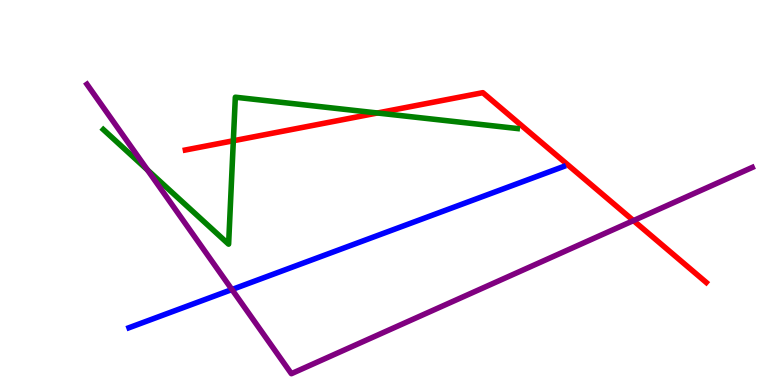[{'lines': ['blue', 'red'], 'intersections': []}, {'lines': ['green', 'red'], 'intersections': [{'x': 3.01, 'y': 6.34}, {'x': 4.87, 'y': 7.07}]}, {'lines': ['purple', 'red'], 'intersections': [{'x': 8.17, 'y': 4.27}]}, {'lines': ['blue', 'green'], 'intersections': []}, {'lines': ['blue', 'purple'], 'intersections': [{'x': 2.99, 'y': 2.48}]}, {'lines': ['green', 'purple'], 'intersections': [{'x': 1.9, 'y': 5.59}]}]